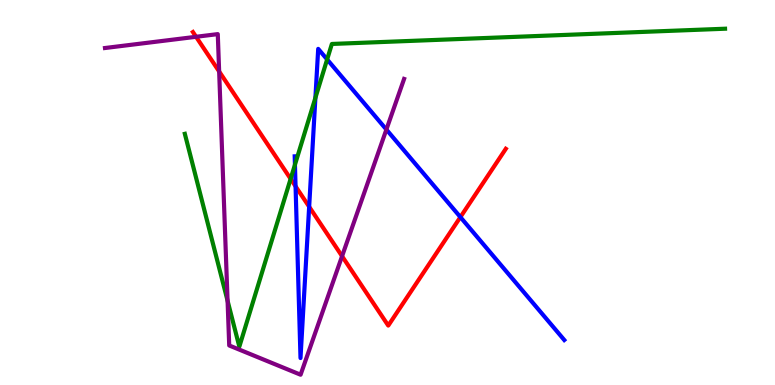[{'lines': ['blue', 'red'], 'intersections': [{'x': 3.81, 'y': 5.16}, {'x': 3.99, 'y': 4.63}, {'x': 5.94, 'y': 4.36}]}, {'lines': ['green', 'red'], 'intersections': [{'x': 3.75, 'y': 5.35}]}, {'lines': ['purple', 'red'], 'intersections': [{'x': 2.53, 'y': 9.04}, {'x': 2.83, 'y': 8.14}, {'x': 4.41, 'y': 3.35}]}, {'lines': ['blue', 'green'], 'intersections': [{'x': 3.81, 'y': 5.72}, {'x': 4.07, 'y': 7.46}, {'x': 4.22, 'y': 8.46}]}, {'lines': ['blue', 'purple'], 'intersections': [{'x': 4.99, 'y': 6.64}]}, {'lines': ['green', 'purple'], 'intersections': [{'x': 2.94, 'y': 2.19}]}]